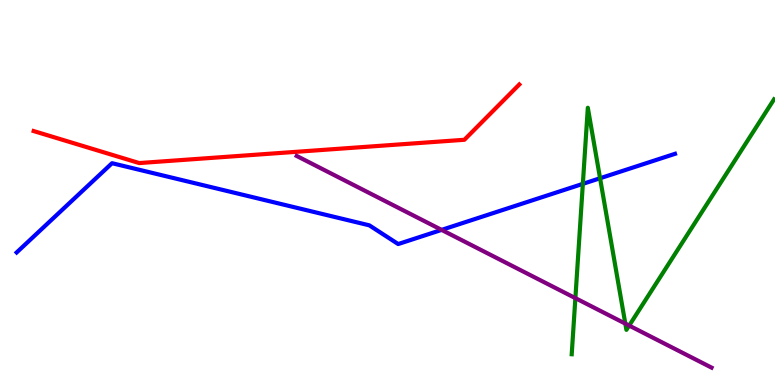[{'lines': ['blue', 'red'], 'intersections': []}, {'lines': ['green', 'red'], 'intersections': []}, {'lines': ['purple', 'red'], 'intersections': []}, {'lines': ['blue', 'green'], 'intersections': [{'x': 7.52, 'y': 5.22}, {'x': 7.74, 'y': 5.37}]}, {'lines': ['blue', 'purple'], 'intersections': [{'x': 5.7, 'y': 4.03}]}, {'lines': ['green', 'purple'], 'intersections': [{'x': 7.42, 'y': 2.26}, {'x': 8.07, 'y': 1.59}, {'x': 8.12, 'y': 1.54}]}]